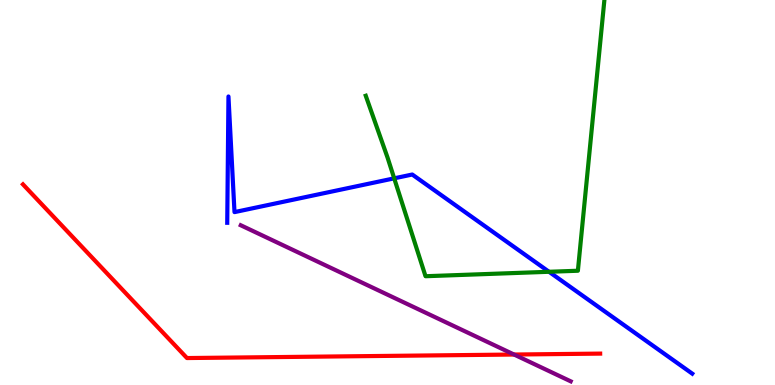[{'lines': ['blue', 'red'], 'intersections': []}, {'lines': ['green', 'red'], 'intersections': []}, {'lines': ['purple', 'red'], 'intersections': [{'x': 6.63, 'y': 0.791}]}, {'lines': ['blue', 'green'], 'intersections': [{'x': 5.09, 'y': 5.37}, {'x': 7.08, 'y': 2.94}]}, {'lines': ['blue', 'purple'], 'intersections': []}, {'lines': ['green', 'purple'], 'intersections': []}]